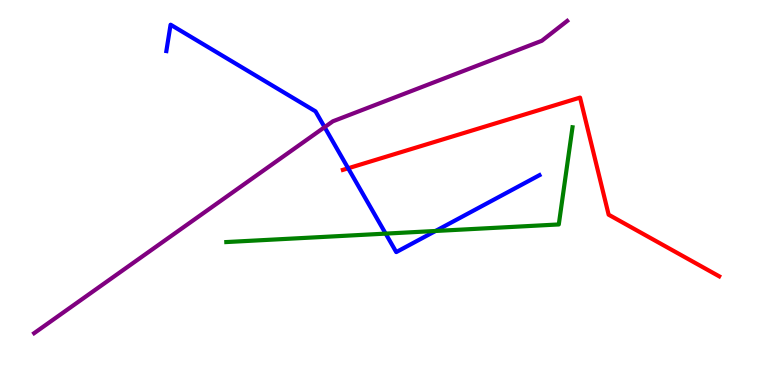[{'lines': ['blue', 'red'], 'intersections': [{'x': 4.49, 'y': 5.63}]}, {'lines': ['green', 'red'], 'intersections': []}, {'lines': ['purple', 'red'], 'intersections': []}, {'lines': ['blue', 'green'], 'intersections': [{'x': 4.98, 'y': 3.93}, {'x': 5.62, 'y': 4.0}]}, {'lines': ['blue', 'purple'], 'intersections': [{'x': 4.19, 'y': 6.7}]}, {'lines': ['green', 'purple'], 'intersections': []}]